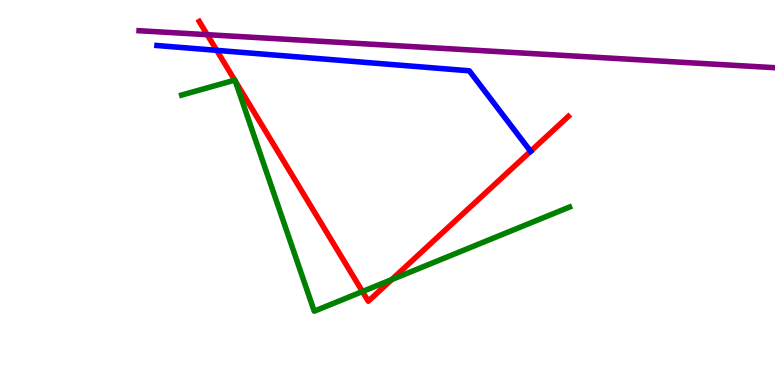[{'lines': ['blue', 'red'], 'intersections': [{'x': 2.8, 'y': 8.69}, {'x': 6.85, 'y': 6.07}]}, {'lines': ['green', 'red'], 'intersections': [{'x': 3.03, 'y': 7.92}, {'x': 3.04, 'y': 7.89}, {'x': 4.68, 'y': 2.43}, {'x': 5.05, 'y': 2.74}]}, {'lines': ['purple', 'red'], 'intersections': [{'x': 2.67, 'y': 9.1}]}, {'lines': ['blue', 'green'], 'intersections': []}, {'lines': ['blue', 'purple'], 'intersections': []}, {'lines': ['green', 'purple'], 'intersections': []}]